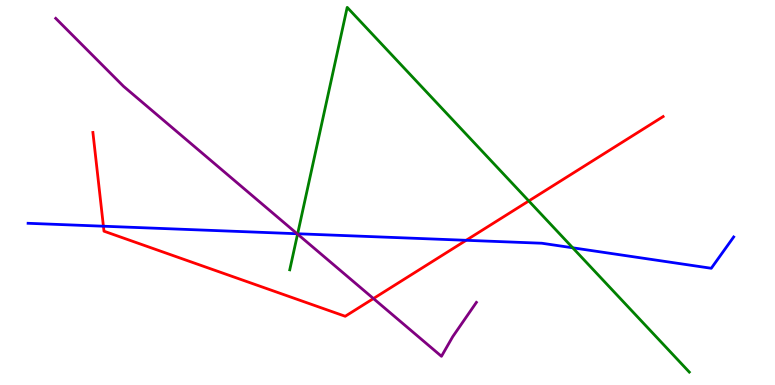[{'lines': ['blue', 'red'], 'intersections': [{'x': 1.33, 'y': 4.12}, {'x': 6.01, 'y': 3.76}]}, {'lines': ['green', 'red'], 'intersections': [{'x': 6.82, 'y': 4.78}]}, {'lines': ['purple', 'red'], 'intersections': [{'x': 4.82, 'y': 2.25}]}, {'lines': ['blue', 'green'], 'intersections': [{'x': 3.84, 'y': 3.93}, {'x': 7.39, 'y': 3.56}]}, {'lines': ['blue', 'purple'], 'intersections': [{'x': 3.83, 'y': 3.93}]}, {'lines': ['green', 'purple'], 'intersections': [{'x': 3.84, 'y': 3.92}]}]